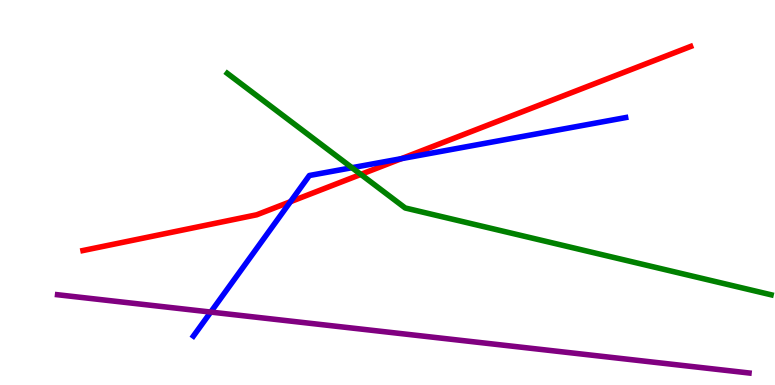[{'lines': ['blue', 'red'], 'intersections': [{'x': 3.75, 'y': 4.76}, {'x': 5.18, 'y': 5.88}]}, {'lines': ['green', 'red'], 'intersections': [{'x': 4.66, 'y': 5.47}]}, {'lines': ['purple', 'red'], 'intersections': []}, {'lines': ['blue', 'green'], 'intersections': [{'x': 4.54, 'y': 5.64}]}, {'lines': ['blue', 'purple'], 'intersections': [{'x': 2.72, 'y': 1.89}]}, {'lines': ['green', 'purple'], 'intersections': []}]